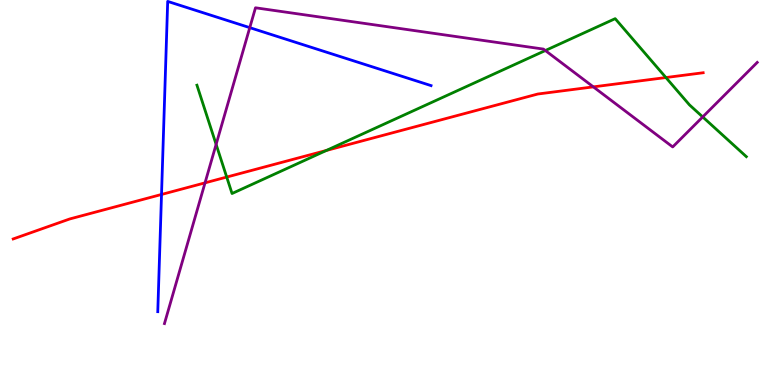[{'lines': ['blue', 'red'], 'intersections': [{'x': 2.08, 'y': 4.95}]}, {'lines': ['green', 'red'], 'intersections': [{'x': 2.93, 'y': 5.4}, {'x': 4.21, 'y': 6.09}, {'x': 8.59, 'y': 7.99}]}, {'lines': ['purple', 'red'], 'intersections': [{'x': 2.65, 'y': 5.25}, {'x': 7.66, 'y': 7.74}]}, {'lines': ['blue', 'green'], 'intersections': []}, {'lines': ['blue', 'purple'], 'intersections': [{'x': 3.22, 'y': 9.28}]}, {'lines': ['green', 'purple'], 'intersections': [{'x': 2.79, 'y': 6.25}, {'x': 7.04, 'y': 8.69}, {'x': 9.07, 'y': 6.96}]}]